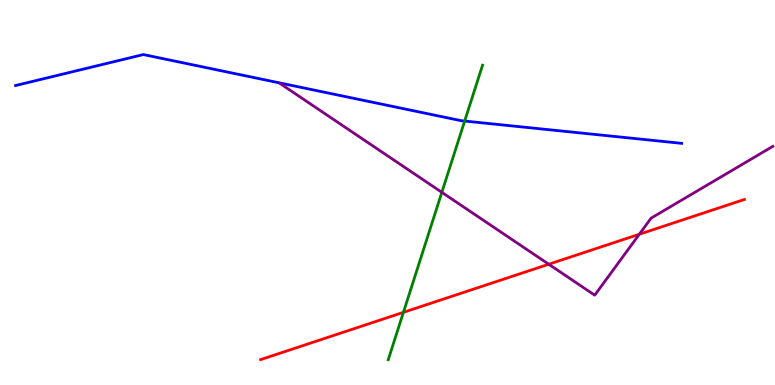[{'lines': ['blue', 'red'], 'intersections': []}, {'lines': ['green', 'red'], 'intersections': [{'x': 5.21, 'y': 1.89}]}, {'lines': ['purple', 'red'], 'intersections': [{'x': 7.08, 'y': 3.14}, {'x': 8.25, 'y': 3.92}]}, {'lines': ['blue', 'green'], 'intersections': [{'x': 6.0, 'y': 6.86}]}, {'lines': ['blue', 'purple'], 'intersections': []}, {'lines': ['green', 'purple'], 'intersections': [{'x': 5.7, 'y': 5.0}]}]